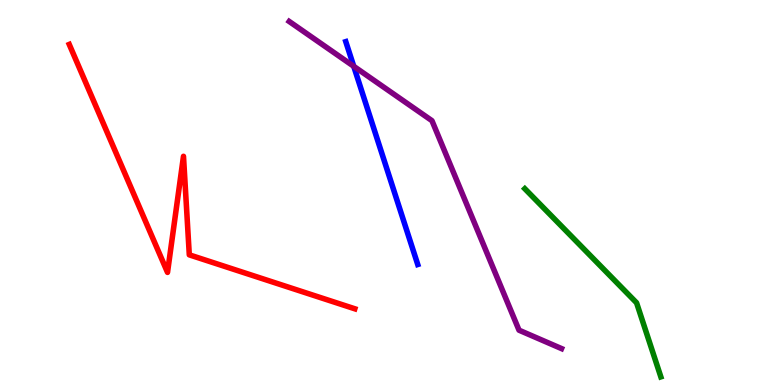[{'lines': ['blue', 'red'], 'intersections': []}, {'lines': ['green', 'red'], 'intersections': []}, {'lines': ['purple', 'red'], 'intersections': []}, {'lines': ['blue', 'green'], 'intersections': []}, {'lines': ['blue', 'purple'], 'intersections': [{'x': 4.56, 'y': 8.28}]}, {'lines': ['green', 'purple'], 'intersections': []}]